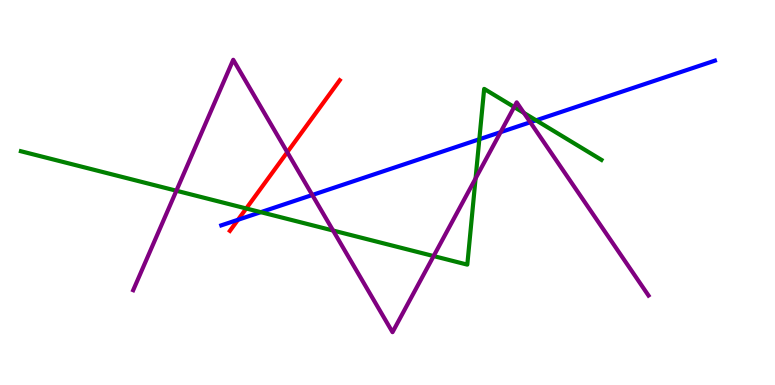[{'lines': ['blue', 'red'], 'intersections': [{'x': 3.07, 'y': 4.29}]}, {'lines': ['green', 'red'], 'intersections': [{'x': 3.18, 'y': 4.59}]}, {'lines': ['purple', 'red'], 'intersections': [{'x': 3.71, 'y': 6.05}]}, {'lines': ['blue', 'green'], 'intersections': [{'x': 3.37, 'y': 4.49}, {'x': 6.18, 'y': 6.38}, {'x': 6.92, 'y': 6.88}]}, {'lines': ['blue', 'purple'], 'intersections': [{'x': 4.03, 'y': 4.94}, {'x': 6.46, 'y': 6.57}, {'x': 6.84, 'y': 6.82}]}, {'lines': ['green', 'purple'], 'intersections': [{'x': 2.28, 'y': 5.05}, {'x': 4.3, 'y': 4.01}, {'x': 5.6, 'y': 3.35}, {'x': 6.14, 'y': 5.36}, {'x': 6.63, 'y': 7.22}, {'x': 6.76, 'y': 7.07}]}]